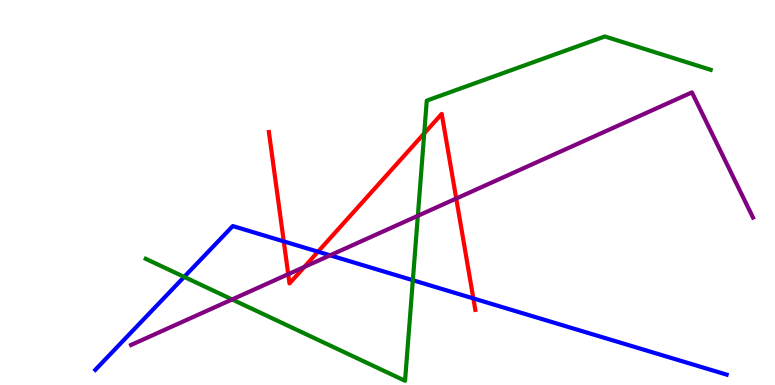[{'lines': ['blue', 'red'], 'intersections': [{'x': 3.66, 'y': 3.73}, {'x': 4.1, 'y': 3.46}, {'x': 6.11, 'y': 2.25}]}, {'lines': ['green', 'red'], 'intersections': [{'x': 5.47, 'y': 6.54}]}, {'lines': ['purple', 'red'], 'intersections': [{'x': 3.72, 'y': 2.88}, {'x': 3.93, 'y': 3.07}, {'x': 5.89, 'y': 4.84}]}, {'lines': ['blue', 'green'], 'intersections': [{'x': 2.38, 'y': 2.81}, {'x': 5.33, 'y': 2.72}]}, {'lines': ['blue', 'purple'], 'intersections': [{'x': 4.26, 'y': 3.37}]}, {'lines': ['green', 'purple'], 'intersections': [{'x': 3.0, 'y': 2.22}, {'x': 5.39, 'y': 4.39}]}]